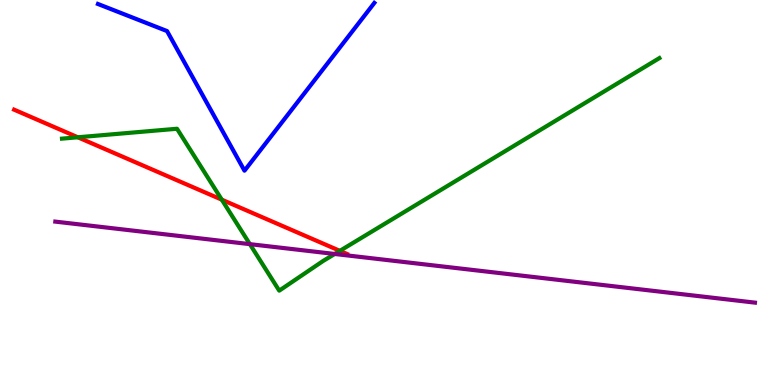[{'lines': ['blue', 'red'], 'intersections': []}, {'lines': ['green', 'red'], 'intersections': [{'x': 1.0, 'y': 6.43}, {'x': 2.86, 'y': 4.81}, {'x': 4.39, 'y': 3.48}]}, {'lines': ['purple', 'red'], 'intersections': []}, {'lines': ['blue', 'green'], 'intersections': []}, {'lines': ['blue', 'purple'], 'intersections': []}, {'lines': ['green', 'purple'], 'intersections': [{'x': 3.22, 'y': 3.66}, {'x': 4.32, 'y': 3.4}]}]